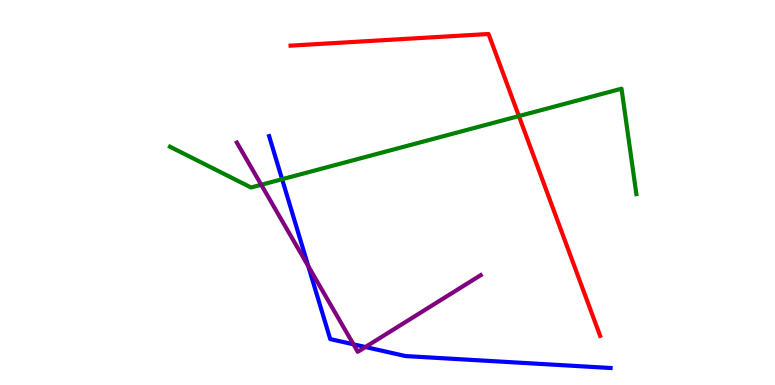[{'lines': ['blue', 'red'], 'intersections': []}, {'lines': ['green', 'red'], 'intersections': [{'x': 6.7, 'y': 6.99}]}, {'lines': ['purple', 'red'], 'intersections': []}, {'lines': ['blue', 'green'], 'intersections': [{'x': 3.64, 'y': 5.35}]}, {'lines': ['blue', 'purple'], 'intersections': [{'x': 3.98, 'y': 3.09}, {'x': 4.56, 'y': 1.06}, {'x': 4.72, 'y': 0.987}]}, {'lines': ['green', 'purple'], 'intersections': [{'x': 3.37, 'y': 5.2}]}]